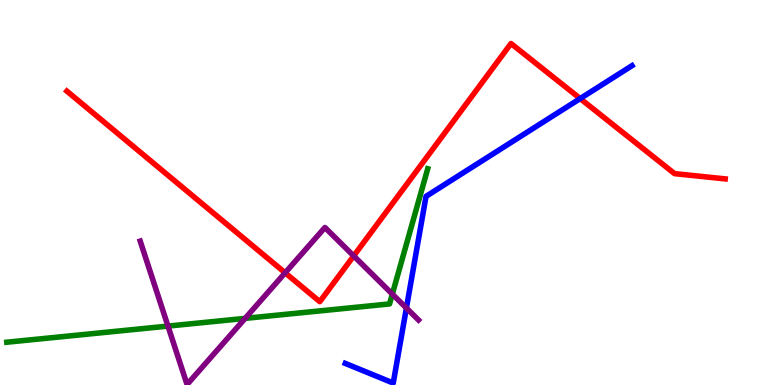[{'lines': ['blue', 'red'], 'intersections': [{'x': 7.49, 'y': 7.44}]}, {'lines': ['green', 'red'], 'intersections': []}, {'lines': ['purple', 'red'], 'intersections': [{'x': 3.68, 'y': 2.91}, {'x': 4.56, 'y': 3.35}]}, {'lines': ['blue', 'green'], 'intersections': []}, {'lines': ['blue', 'purple'], 'intersections': [{'x': 5.24, 'y': 2.0}]}, {'lines': ['green', 'purple'], 'intersections': [{'x': 2.17, 'y': 1.53}, {'x': 3.16, 'y': 1.73}, {'x': 5.06, 'y': 2.36}]}]